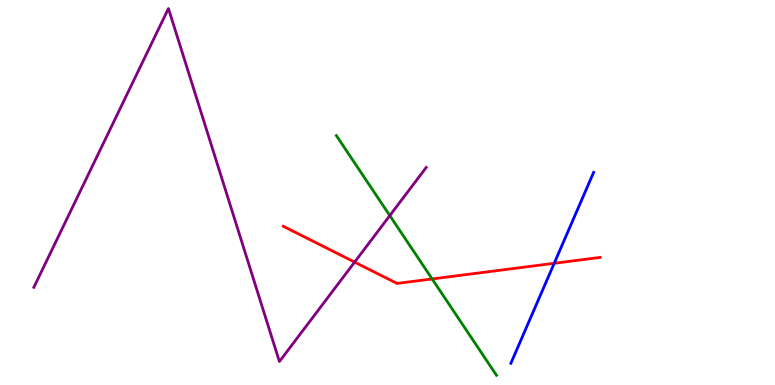[{'lines': ['blue', 'red'], 'intersections': [{'x': 7.15, 'y': 3.16}]}, {'lines': ['green', 'red'], 'intersections': [{'x': 5.58, 'y': 2.75}]}, {'lines': ['purple', 'red'], 'intersections': [{'x': 4.58, 'y': 3.19}]}, {'lines': ['blue', 'green'], 'intersections': []}, {'lines': ['blue', 'purple'], 'intersections': []}, {'lines': ['green', 'purple'], 'intersections': [{'x': 5.03, 'y': 4.4}]}]